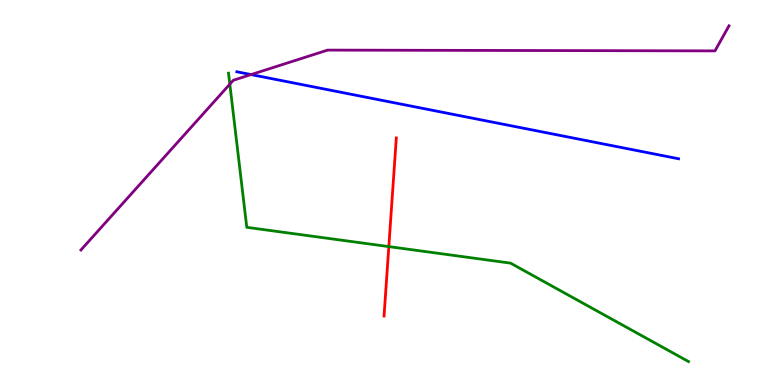[{'lines': ['blue', 'red'], 'intersections': []}, {'lines': ['green', 'red'], 'intersections': [{'x': 5.02, 'y': 3.59}]}, {'lines': ['purple', 'red'], 'intersections': []}, {'lines': ['blue', 'green'], 'intersections': []}, {'lines': ['blue', 'purple'], 'intersections': [{'x': 3.24, 'y': 8.06}]}, {'lines': ['green', 'purple'], 'intersections': [{'x': 2.97, 'y': 7.81}]}]